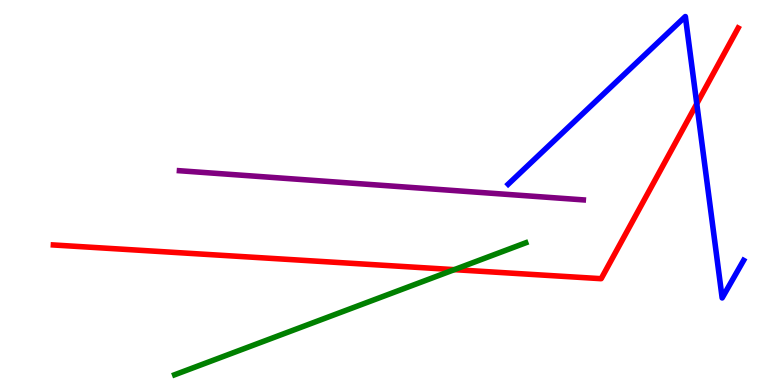[{'lines': ['blue', 'red'], 'intersections': [{'x': 8.99, 'y': 7.3}]}, {'lines': ['green', 'red'], 'intersections': [{'x': 5.86, 'y': 3.0}]}, {'lines': ['purple', 'red'], 'intersections': []}, {'lines': ['blue', 'green'], 'intersections': []}, {'lines': ['blue', 'purple'], 'intersections': []}, {'lines': ['green', 'purple'], 'intersections': []}]